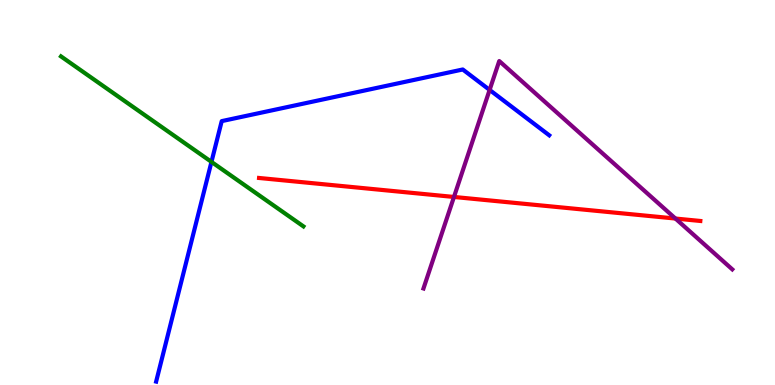[{'lines': ['blue', 'red'], 'intersections': []}, {'lines': ['green', 'red'], 'intersections': []}, {'lines': ['purple', 'red'], 'intersections': [{'x': 5.86, 'y': 4.88}, {'x': 8.72, 'y': 4.32}]}, {'lines': ['blue', 'green'], 'intersections': [{'x': 2.73, 'y': 5.8}]}, {'lines': ['blue', 'purple'], 'intersections': [{'x': 6.32, 'y': 7.66}]}, {'lines': ['green', 'purple'], 'intersections': []}]